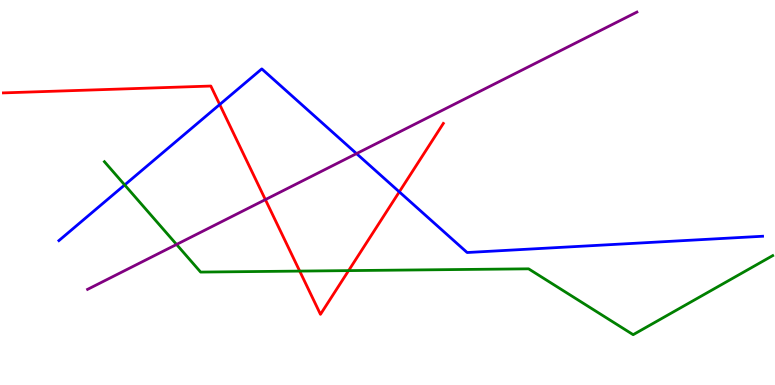[{'lines': ['blue', 'red'], 'intersections': [{'x': 2.83, 'y': 7.29}, {'x': 5.15, 'y': 5.02}]}, {'lines': ['green', 'red'], 'intersections': [{'x': 3.87, 'y': 2.96}, {'x': 4.5, 'y': 2.97}]}, {'lines': ['purple', 'red'], 'intersections': [{'x': 3.42, 'y': 4.82}]}, {'lines': ['blue', 'green'], 'intersections': [{'x': 1.61, 'y': 5.2}]}, {'lines': ['blue', 'purple'], 'intersections': [{'x': 4.6, 'y': 6.01}]}, {'lines': ['green', 'purple'], 'intersections': [{'x': 2.28, 'y': 3.65}]}]